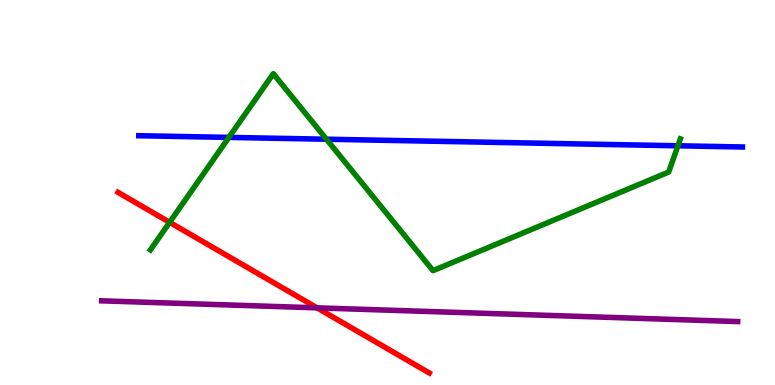[{'lines': ['blue', 'red'], 'intersections': []}, {'lines': ['green', 'red'], 'intersections': [{'x': 2.19, 'y': 4.23}]}, {'lines': ['purple', 'red'], 'intersections': [{'x': 4.09, 'y': 2.0}]}, {'lines': ['blue', 'green'], 'intersections': [{'x': 2.95, 'y': 6.43}, {'x': 4.21, 'y': 6.38}, {'x': 8.75, 'y': 6.21}]}, {'lines': ['blue', 'purple'], 'intersections': []}, {'lines': ['green', 'purple'], 'intersections': []}]